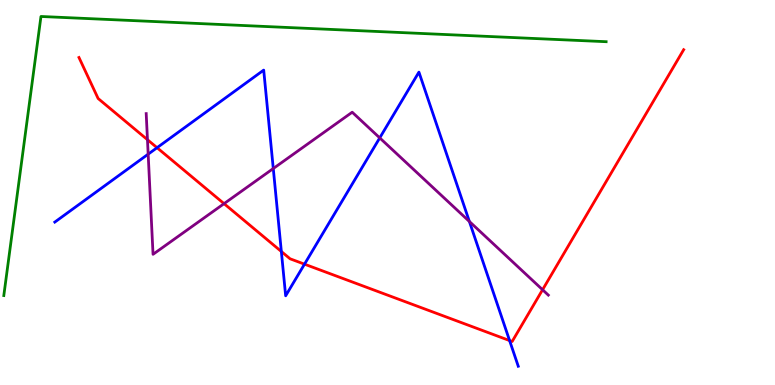[{'lines': ['blue', 'red'], 'intersections': [{'x': 2.03, 'y': 6.16}, {'x': 3.63, 'y': 3.47}, {'x': 3.93, 'y': 3.14}, {'x': 6.58, 'y': 1.15}]}, {'lines': ['green', 'red'], 'intersections': []}, {'lines': ['purple', 'red'], 'intersections': [{'x': 1.9, 'y': 6.37}, {'x': 2.89, 'y': 4.71}, {'x': 7.0, 'y': 2.47}]}, {'lines': ['blue', 'green'], 'intersections': []}, {'lines': ['blue', 'purple'], 'intersections': [{'x': 1.91, 'y': 6.0}, {'x': 3.53, 'y': 5.62}, {'x': 4.9, 'y': 6.42}, {'x': 6.06, 'y': 4.25}]}, {'lines': ['green', 'purple'], 'intersections': []}]